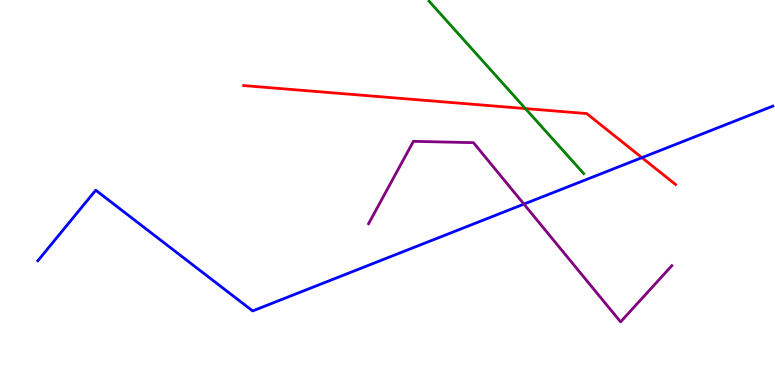[{'lines': ['blue', 'red'], 'intersections': [{'x': 8.28, 'y': 5.91}]}, {'lines': ['green', 'red'], 'intersections': [{'x': 6.78, 'y': 7.18}]}, {'lines': ['purple', 'red'], 'intersections': []}, {'lines': ['blue', 'green'], 'intersections': []}, {'lines': ['blue', 'purple'], 'intersections': [{'x': 6.76, 'y': 4.7}]}, {'lines': ['green', 'purple'], 'intersections': []}]